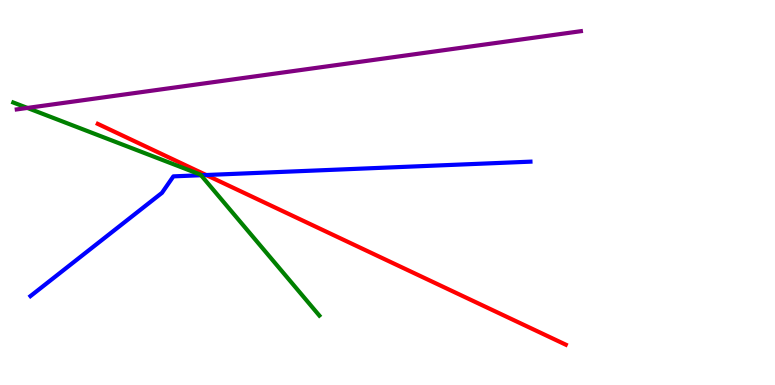[{'lines': ['blue', 'red'], 'intersections': [{'x': 2.66, 'y': 5.45}]}, {'lines': ['green', 'red'], 'intersections': []}, {'lines': ['purple', 'red'], 'intersections': []}, {'lines': ['blue', 'green'], 'intersections': [{'x': 2.59, 'y': 5.45}]}, {'lines': ['blue', 'purple'], 'intersections': []}, {'lines': ['green', 'purple'], 'intersections': [{'x': 0.353, 'y': 7.2}]}]